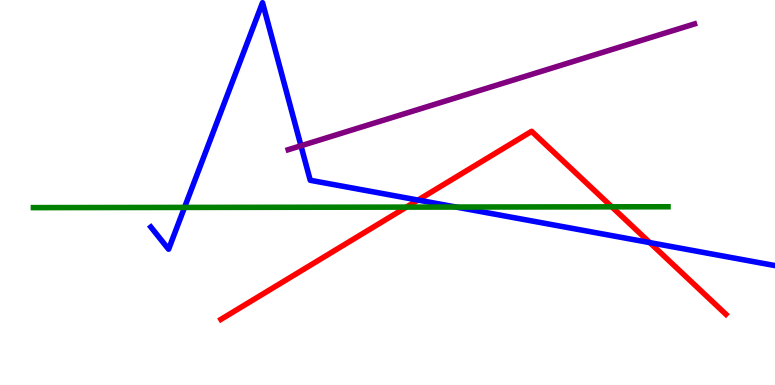[{'lines': ['blue', 'red'], 'intersections': [{'x': 5.39, 'y': 4.8}, {'x': 8.38, 'y': 3.7}]}, {'lines': ['green', 'red'], 'intersections': [{'x': 5.24, 'y': 4.62}, {'x': 7.89, 'y': 4.63}]}, {'lines': ['purple', 'red'], 'intersections': []}, {'lines': ['blue', 'green'], 'intersections': [{'x': 2.38, 'y': 4.61}, {'x': 5.88, 'y': 4.62}]}, {'lines': ['blue', 'purple'], 'intersections': [{'x': 3.88, 'y': 6.21}]}, {'lines': ['green', 'purple'], 'intersections': []}]